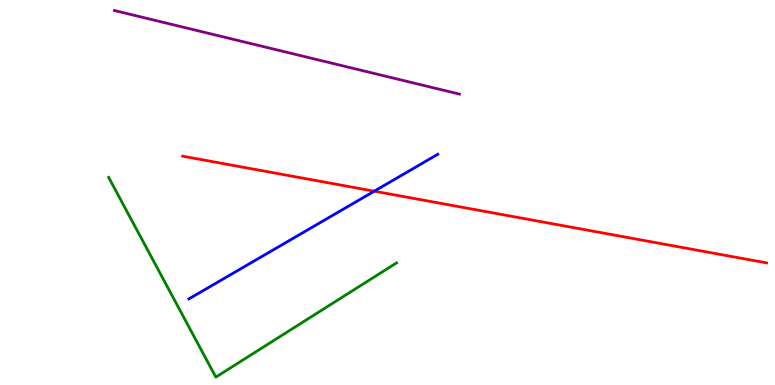[{'lines': ['blue', 'red'], 'intersections': [{'x': 4.83, 'y': 5.03}]}, {'lines': ['green', 'red'], 'intersections': []}, {'lines': ['purple', 'red'], 'intersections': []}, {'lines': ['blue', 'green'], 'intersections': []}, {'lines': ['blue', 'purple'], 'intersections': []}, {'lines': ['green', 'purple'], 'intersections': []}]